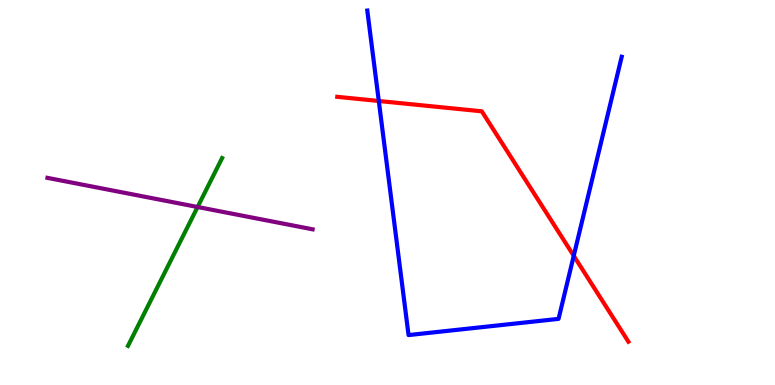[{'lines': ['blue', 'red'], 'intersections': [{'x': 4.89, 'y': 7.38}, {'x': 7.4, 'y': 3.36}]}, {'lines': ['green', 'red'], 'intersections': []}, {'lines': ['purple', 'red'], 'intersections': []}, {'lines': ['blue', 'green'], 'intersections': []}, {'lines': ['blue', 'purple'], 'intersections': []}, {'lines': ['green', 'purple'], 'intersections': [{'x': 2.55, 'y': 4.62}]}]